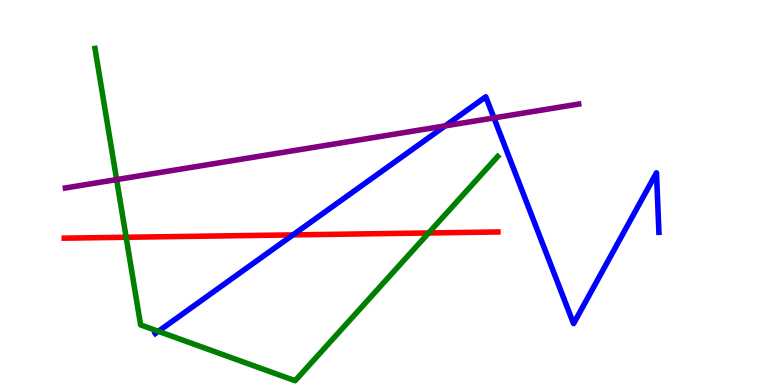[{'lines': ['blue', 'red'], 'intersections': [{'x': 3.78, 'y': 3.9}]}, {'lines': ['green', 'red'], 'intersections': [{'x': 1.63, 'y': 3.84}, {'x': 5.53, 'y': 3.95}]}, {'lines': ['purple', 'red'], 'intersections': []}, {'lines': ['blue', 'green'], 'intersections': [{'x': 2.04, 'y': 1.39}]}, {'lines': ['blue', 'purple'], 'intersections': [{'x': 5.74, 'y': 6.73}, {'x': 6.37, 'y': 6.94}]}, {'lines': ['green', 'purple'], 'intersections': [{'x': 1.5, 'y': 5.34}]}]